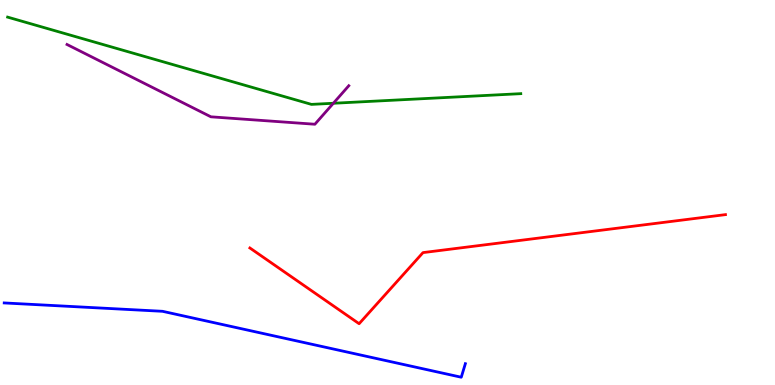[{'lines': ['blue', 'red'], 'intersections': []}, {'lines': ['green', 'red'], 'intersections': []}, {'lines': ['purple', 'red'], 'intersections': []}, {'lines': ['blue', 'green'], 'intersections': []}, {'lines': ['blue', 'purple'], 'intersections': []}, {'lines': ['green', 'purple'], 'intersections': [{'x': 4.3, 'y': 7.32}]}]